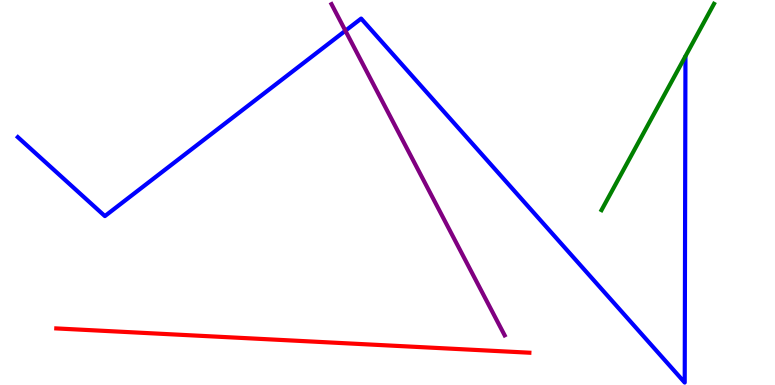[{'lines': ['blue', 'red'], 'intersections': []}, {'lines': ['green', 'red'], 'intersections': []}, {'lines': ['purple', 'red'], 'intersections': []}, {'lines': ['blue', 'green'], 'intersections': []}, {'lines': ['blue', 'purple'], 'intersections': [{'x': 4.46, 'y': 9.2}]}, {'lines': ['green', 'purple'], 'intersections': []}]